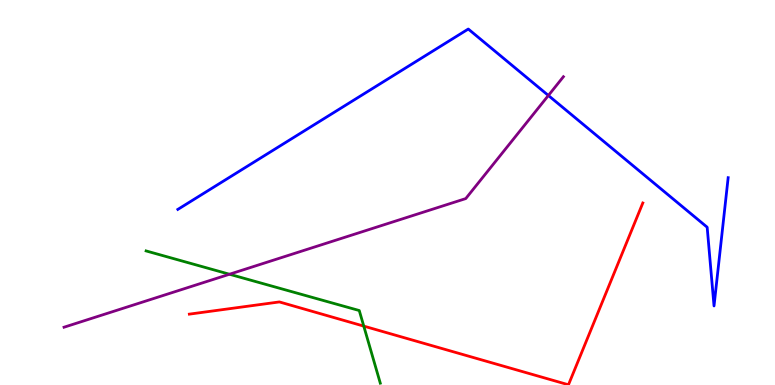[{'lines': ['blue', 'red'], 'intersections': []}, {'lines': ['green', 'red'], 'intersections': [{'x': 4.69, 'y': 1.53}]}, {'lines': ['purple', 'red'], 'intersections': []}, {'lines': ['blue', 'green'], 'intersections': []}, {'lines': ['blue', 'purple'], 'intersections': [{'x': 7.08, 'y': 7.52}]}, {'lines': ['green', 'purple'], 'intersections': [{'x': 2.96, 'y': 2.88}]}]